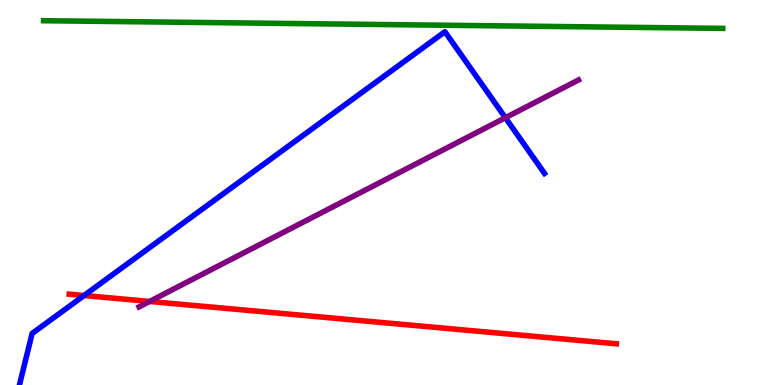[{'lines': ['blue', 'red'], 'intersections': [{'x': 1.08, 'y': 2.32}]}, {'lines': ['green', 'red'], 'intersections': []}, {'lines': ['purple', 'red'], 'intersections': [{'x': 1.93, 'y': 2.17}]}, {'lines': ['blue', 'green'], 'intersections': []}, {'lines': ['blue', 'purple'], 'intersections': [{'x': 6.52, 'y': 6.94}]}, {'lines': ['green', 'purple'], 'intersections': []}]